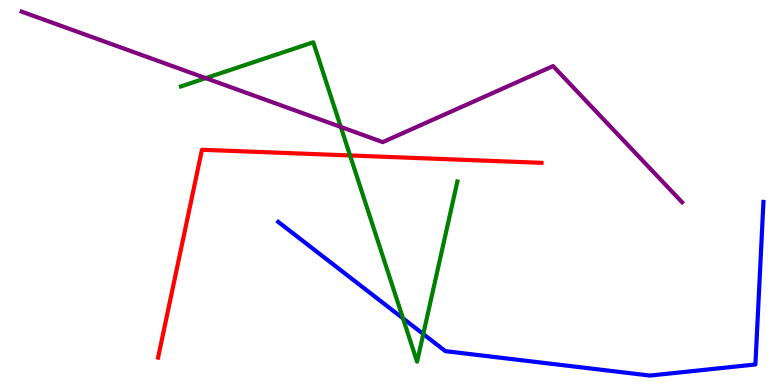[{'lines': ['blue', 'red'], 'intersections': []}, {'lines': ['green', 'red'], 'intersections': [{'x': 4.52, 'y': 5.96}]}, {'lines': ['purple', 'red'], 'intersections': []}, {'lines': ['blue', 'green'], 'intersections': [{'x': 5.2, 'y': 1.73}, {'x': 5.46, 'y': 1.32}]}, {'lines': ['blue', 'purple'], 'intersections': []}, {'lines': ['green', 'purple'], 'intersections': [{'x': 2.66, 'y': 7.97}, {'x': 4.4, 'y': 6.7}]}]